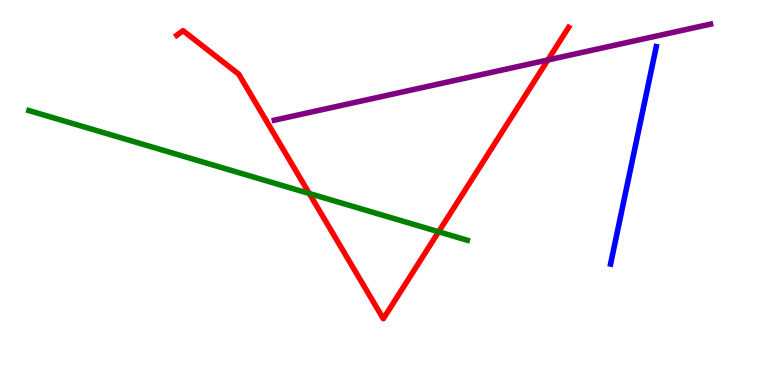[{'lines': ['blue', 'red'], 'intersections': []}, {'lines': ['green', 'red'], 'intersections': [{'x': 3.99, 'y': 4.97}, {'x': 5.66, 'y': 3.98}]}, {'lines': ['purple', 'red'], 'intersections': [{'x': 7.07, 'y': 8.44}]}, {'lines': ['blue', 'green'], 'intersections': []}, {'lines': ['blue', 'purple'], 'intersections': []}, {'lines': ['green', 'purple'], 'intersections': []}]